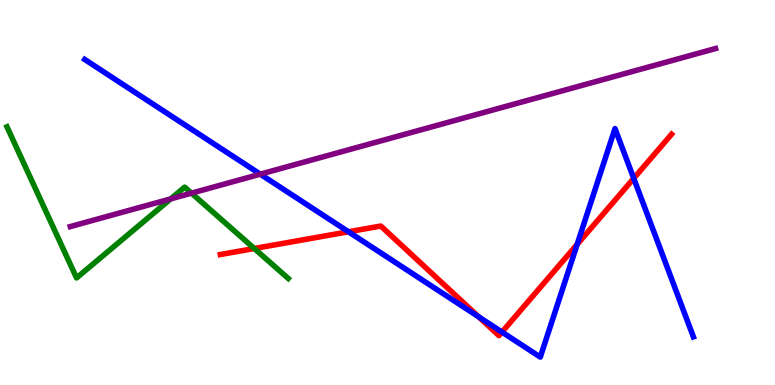[{'lines': ['blue', 'red'], 'intersections': [{'x': 4.5, 'y': 3.98}, {'x': 6.18, 'y': 1.77}, {'x': 6.48, 'y': 1.38}, {'x': 7.45, 'y': 3.65}, {'x': 8.18, 'y': 5.37}]}, {'lines': ['green', 'red'], 'intersections': [{'x': 3.28, 'y': 3.55}]}, {'lines': ['purple', 'red'], 'intersections': []}, {'lines': ['blue', 'green'], 'intersections': []}, {'lines': ['blue', 'purple'], 'intersections': [{'x': 3.36, 'y': 5.48}]}, {'lines': ['green', 'purple'], 'intersections': [{'x': 2.2, 'y': 4.83}, {'x': 2.47, 'y': 4.98}]}]